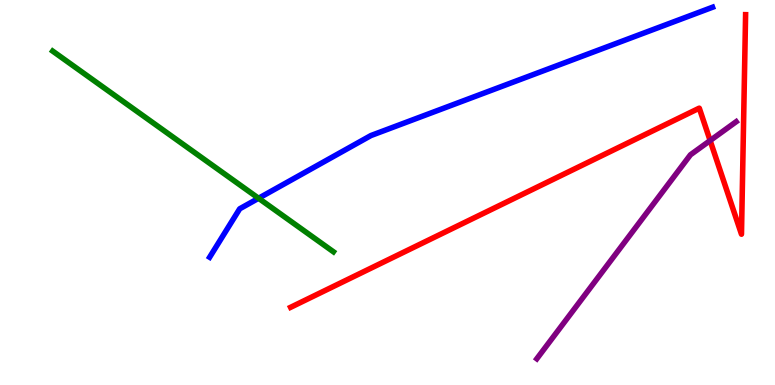[{'lines': ['blue', 'red'], 'intersections': []}, {'lines': ['green', 'red'], 'intersections': []}, {'lines': ['purple', 'red'], 'intersections': [{'x': 9.16, 'y': 6.35}]}, {'lines': ['blue', 'green'], 'intersections': [{'x': 3.34, 'y': 4.85}]}, {'lines': ['blue', 'purple'], 'intersections': []}, {'lines': ['green', 'purple'], 'intersections': []}]